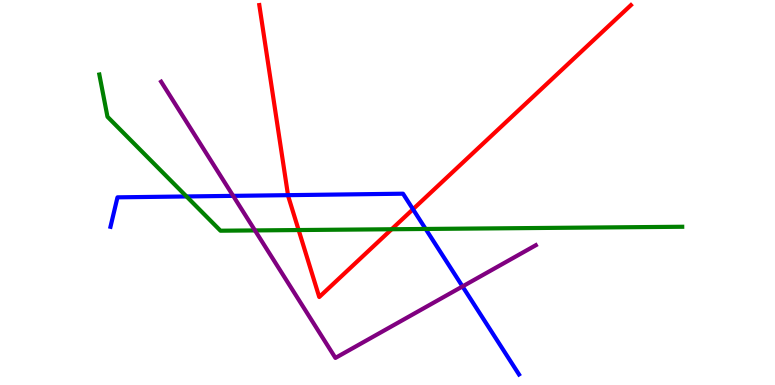[{'lines': ['blue', 'red'], 'intersections': [{'x': 3.72, 'y': 4.93}, {'x': 5.33, 'y': 4.57}]}, {'lines': ['green', 'red'], 'intersections': [{'x': 3.85, 'y': 4.02}, {'x': 5.05, 'y': 4.05}]}, {'lines': ['purple', 'red'], 'intersections': []}, {'lines': ['blue', 'green'], 'intersections': [{'x': 2.41, 'y': 4.9}, {'x': 5.49, 'y': 4.05}]}, {'lines': ['blue', 'purple'], 'intersections': [{'x': 3.01, 'y': 4.91}, {'x': 5.97, 'y': 2.56}]}, {'lines': ['green', 'purple'], 'intersections': [{'x': 3.29, 'y': 4.02}]}]